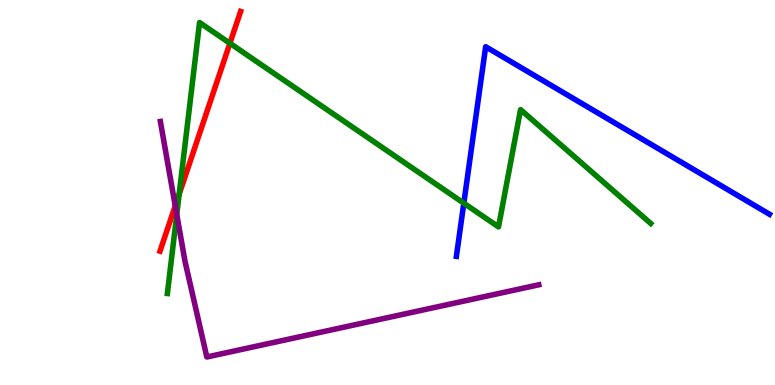[{'lines': ['blue', 'red'], 'intersections': []}, {'lines': ['green', 'red'], 'intersections': [{'x': 2.31, 'y': 4.96}, {'x': 2.97, 'y': 8.88}]}, {'lines': ['purple', 'red'], 'intersections': [{'x': 2.26, 'y': 4.65}]}, {'lines': ['blue', 'green'], 'intersections': [{'x': 5.98, 'y': 4.72}]}, {'lines': ['blue', 'purple'], 'intersections': []}, {'lines': ['green', 'purple'], 'intersections': [{'x': 2.28, 'y': 4.43}]}]